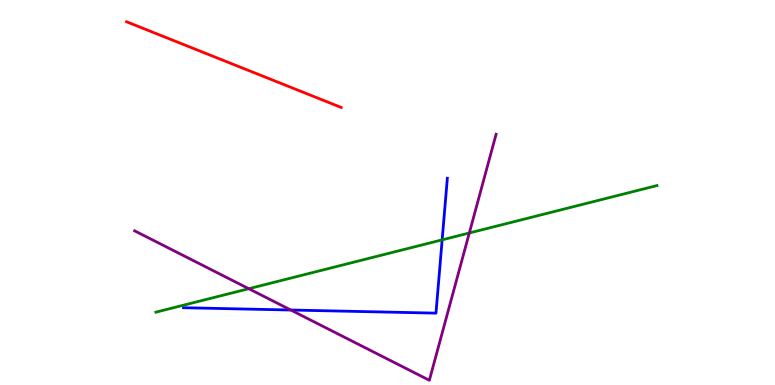[{'lines': ['blue', 'red'], 'intersections': []}, {'lines': ['green', 'red'], 'intersections': []}, {'lines': ['purple', 'red'], 'intersections': []}, {'lines': ['blue', 'green'], 'intersections': [{'x': 5.71, 'y': 3.77}]}, {'lines': ['blue', 'purple'], 'intersections': [{'x': 3.75, 'y': 1.95}]}, {'lines': ['green', 'purple'], 'intersections': [{'x': 3.21, 'y': 2.5}, {'x': 6.06, 'y': 3.95}]}]